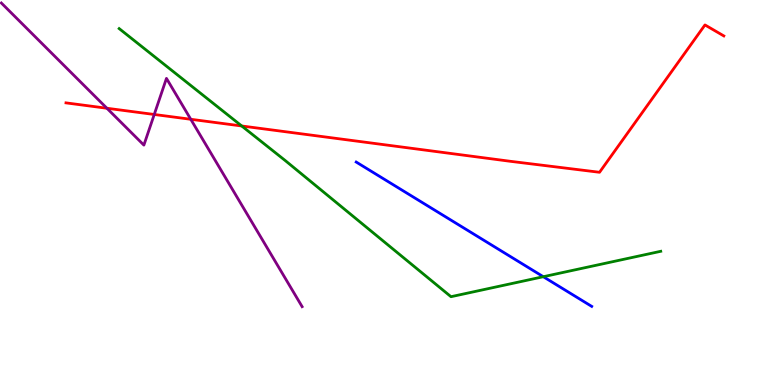[{'lines': ['blue', 'red'], 'intersections': []}, {'lines': ['green', 'red'], 'intersections': [{'x': 3.12, 'y': 6.73}]}, {'lines': ['purple', 'red'], 'intersections': [{'x': 1.38, 'y': 7.19}, {'x': 1.99, 'y': 7.03}, {'x': 2.46, 'y': 6.9}]}, {'lines': ['blue', 'green'], 'intersections': [{'x': 7.01, 'y': 2.81}]}, {'lines': ['blue', 'purple'], 'intersections': []}, {'lines': ['green', 'purple'], 'intersections': []}]